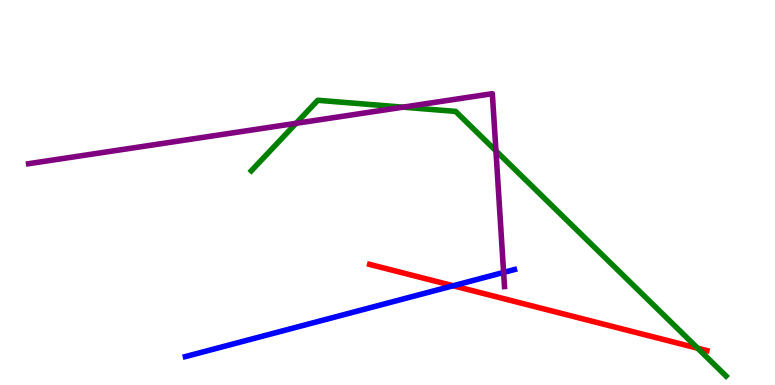[{'lines': ['blue', 'red'], 'intersections': [{'x': 5.85, 'y': 2.58}]}, {'lines': ['green', 'red'], 'intersections': [{'x': 9.0, 'y': 0.955}]}, {'lines': ['purple', 'red'], 'intersections': []}, {'lines': ['blue', 'green'], 'intersections': []}, {'lines': ['blue', 'purple'], 'intersections': [{'x': 6.5, 'y': 2.92}]}, {'lines': ['green', 'purple'], 'intersections': [{'x': 3.82, 'y': 6.8}, {'x': 5.2, 'y': 7.22}, {'x': 6.4, 'y': 6.08}]}]